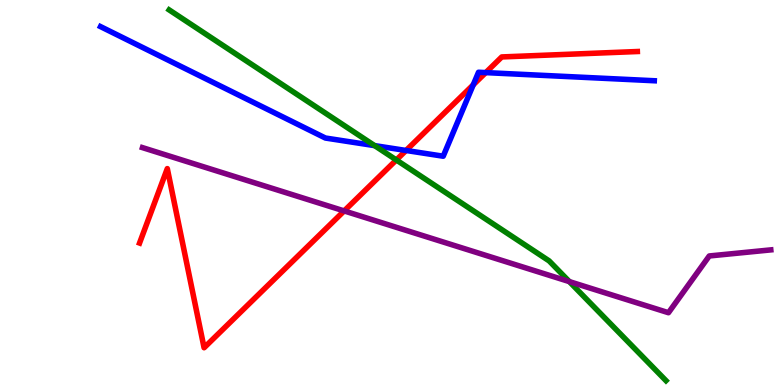[{'lines': ['blue', 'red'], 'intersections': [{'x': 5.24, 'y': 6.09}, {'x': 6.11, 'y': 7.8}, {'x': 6.27, 'y': 8.11}]}, {'lines': ['green', 'red'], 'intersections': [{'x': 5.11, 'y': 5.85}]}, {'lines': ['purple', 'red'], 'intersections': [{'x': 4.44, 'y': 4.52}]}, {'lines': ['blue', 'green'], 'intersections': [{'x': 4.83, 'y': 6.22}]}, {'lines': ['blue', 'purple'], 'intersections': []}, {'lines': ['green', 'purple'], 'intersections': [{'x': 7.35, 'y': 2.69}]}]